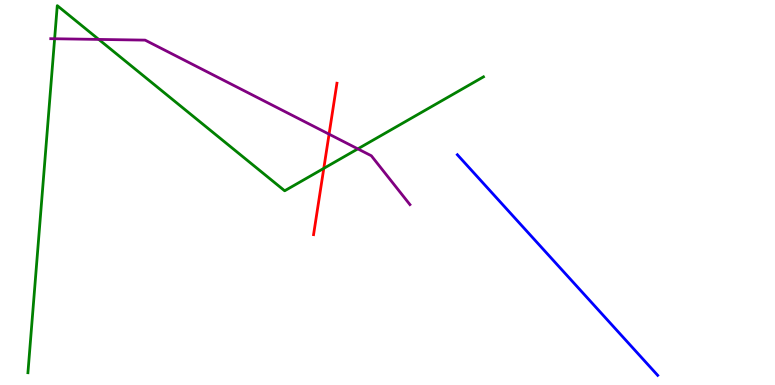[{'lines': ['blue', 'red'], 'intersections': []}, {'lines': ['green', 'red'], 'intersections': [{'x': 4.18, 'y': 5.63}]}, {'lines': ['purple', 'red'], 'intersections': [{'x': 4.25, 'y': 6.52}]}, {'lines': ['blue', 'green'], 'intersections': []}, {'lines': ['blue', 'purple'], 'intersections': []}, {'lines': ['green', 'purple'], 'intersections': [{'x': 0.705, 'y': 8.99}, {'x': 1.27, 'y': 8.98}, {'x': 4.62, 'y': 6.13}]}]